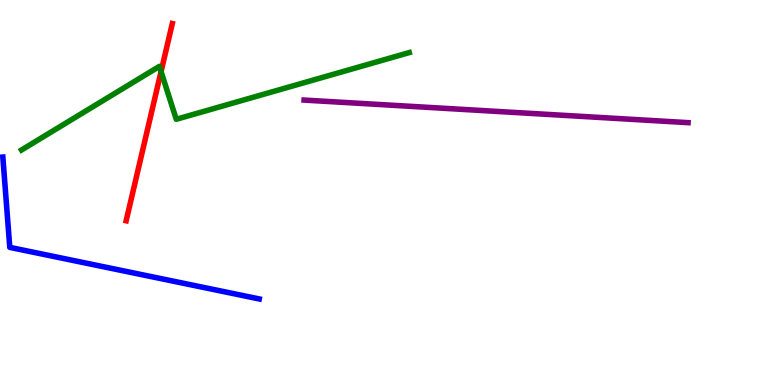[{'lines': ['blue', 'red'], 'intersections': []}, {'lines': ['green', 'red'], 'intersections': [{'x': 2.08, 'y': 8.14}]}, {'lines': ['purple', 'red'], 'intersections': []}, {'lines': ['blue', 'green'], 'intersections': []}, {'lines': ['blue', 'purple'], 'intersections': []}, {'lines': ['green', 'purple'], 'intersections': []}]